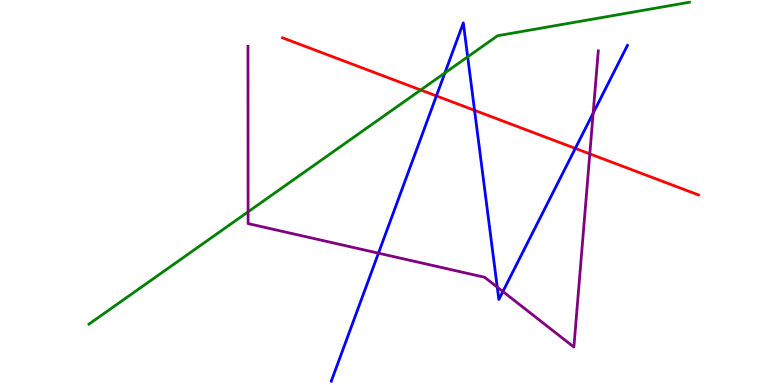[{'lines': ['blue', 'red'], 'intersections': [{'x': 5.63, 'y': 7.51}, {'x': 6.12, 'y': 7.13}, {'x': 7.42, 'y': 6.15}]}, {'lines': ['green', 'red'], 'intersections': [{'x': 5.43, 'y': 7.66}]}, {'lines': ['purple', 'red'], 'intersections': [{'x': 7.61, 'y': 6.0}]}, {'lines': ['blue', 'green'], 'intersections': [{'x': 5.74, 'y': 8.11}, {'x': 6.03, 'y': 8.52}]}, {'lines': ['blue', 'purple'], 'intersections': [{'x': 4.88, 'y': 3.42}, {'x': 6.42, 'y': 2.54}, {'x': 6.49, 'y': 2.43}, {'x': 7.65, 'y': 7.06}]}, {'lines': ['green', 'purple'], 'intersections': [{'x': 3.2, 'y': 4.5}]}]